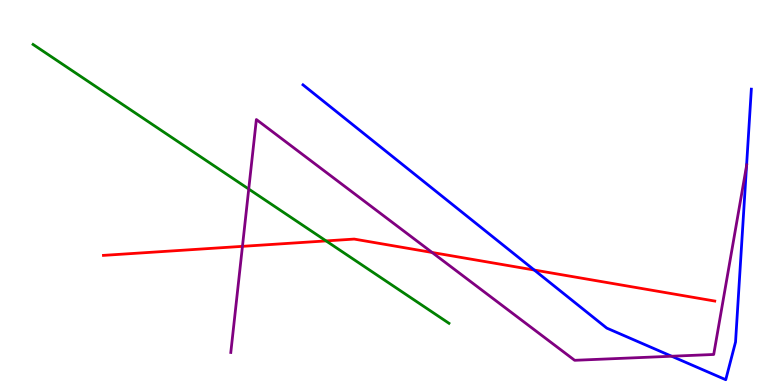[{'lines': ['blue', 'red'], 'intersections': [{'x': 6.89, 'y': 2.99}]}, {'lines': ['green', 'red'], 'intersections': [{'x': 4.21, 'y': 3.74}]}, {'lines': ['purple', 'red'], 'intersections': [{'x': 3.13, 'y': 3.6}, {'x': 5.58, 'y': 3.44}]}, {'lines': ['blue', 'green'], 'intersections': []}, {'lines': ['blue', 'purple'], 'intersections': [{'x': 8.67, 'y': 0.747}, {'x': 9.63, 'y': 5.7}]}, {'lines': ['green', 'purple'], 'intersections': [{'x': 3.21, 'y': 5.09}]}]